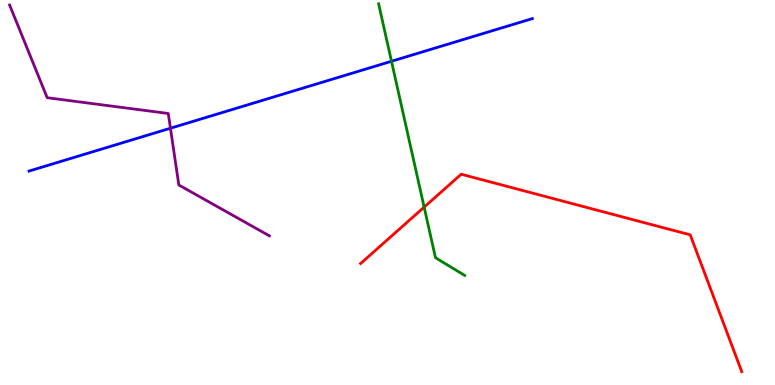[{'lines': ['blue', 'red'], 'intersections': []}, {'lines': ['green', 'red'], 'intersections': [{'x': 5.47, 'y': 4.62}]}, {'lines': ['purple', 'red'], 'intersections': []}, {'lines': ['blue', 'green'], 'intersections': [{'x': 5.05, 'y': 8.41}]}, {'lines': ['blue', 'purple'], 'intersections': [{'x': 2.2, 'y': 6.67}]}, {'lines': ['green', 'purple'], 'intersections': []}]